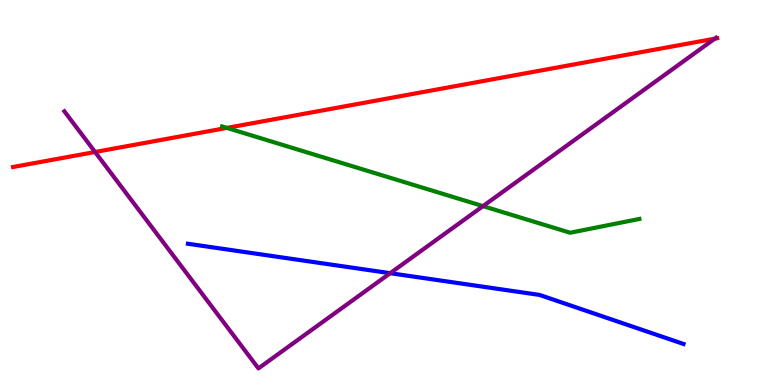[{'lines': ['blue', 'red'], 'intersections': []}, {'lines': ['green', 'red'], 'intersections': [{'x': 2.93, 'y': 6.68}]}, {'lines': ['purple', 'red'], 'intersections': [{'x': 1.23, 'y': 6.05}, {'x': 9.22, 'y': 9.0}]}, {'lines': ['blue', 'green'], 'intersections': []}, {'lines': ['blue', 'purple'], 'intersections': [{'x': 5.03, 'y': 2.9}]}, {'lines': ['green', 'purple'], 'intersections': [{'x': 6.23, 'y': 4.65}]}]